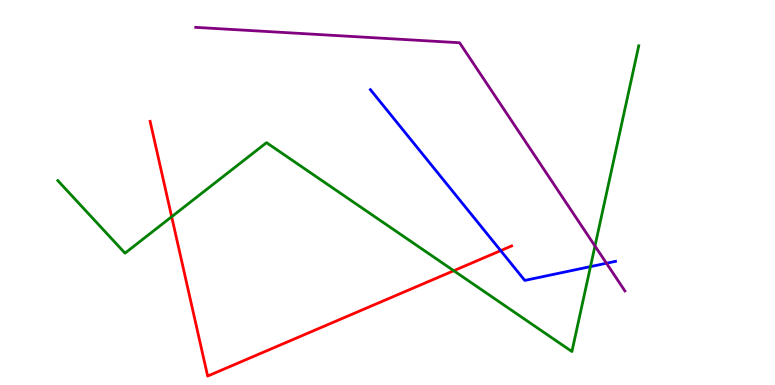[{'lines': ['blue', 'red'], 'intersections': [{'x': 6.46, 'y': 3.49}]}, {'lines': ['green', 'red'], 'intersections': [{'x': 2.21, 'y': 4.37}, {'x': 5.85, 'y': 2.97}]}, {'lines': ['purple', 'red'], 'intersections': []}, {'lines': ['blue', 'green'], 'intersections': [{'x': 7.62, 'y': 3.08}]}, {'lines': ['blue', 'purple'], 'intersections': [{'x': 7.83, 'y': 3.16}]}, {'lines': ['green', 'purple'], 'intersections': [{'x': 7.68, 'y': 3.61}]}]